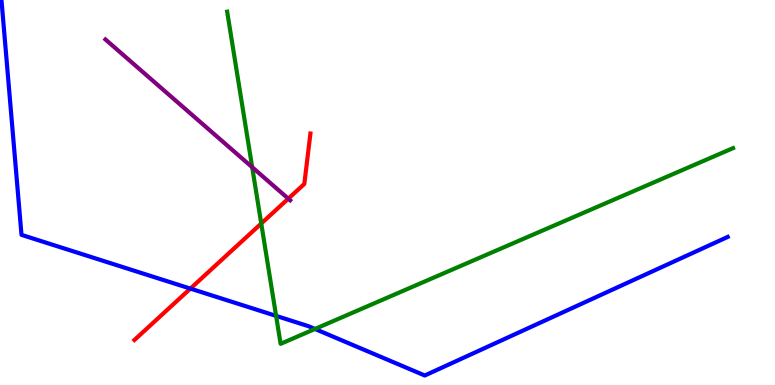[{'lines': ['blue', 'red'], 'intersections': [{'x': 2.46, 'y': 2.5}]}, {'lines': ['green', 'red'], 'intersections': [{'x': 3.37, 'y': 4.19}]}, {'lines': ['purple', 'red'], 'intersections': [{'x': 3.72, 'y': 4.84}]}, {'lines': ['blue', 'green'], 'intersections': [{'x': 3.56, 'y': 1.8}, {'x': 4.06, 'y': 1.46}]}, {'lines': ['blue', 'purple'], 'intersections': []}, {'lines': ['green', 'purple'], 'intersections': [{'x': 3.25, 'y': 5.66}]}]